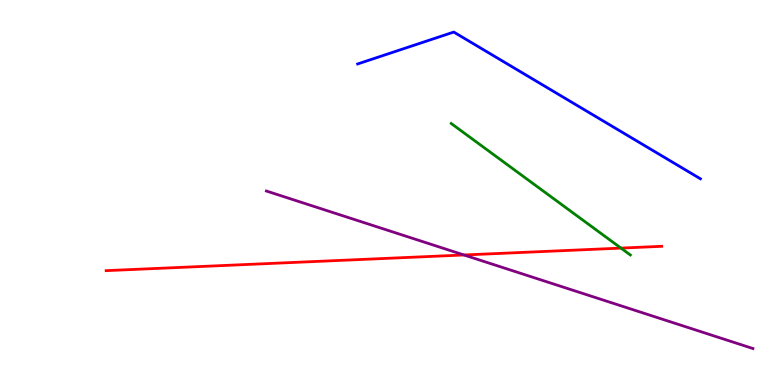[{'lines': ['blue', 'red'], 'intersections': []}, {'lines': ['green', 'red'], 'intersections': [{'x': 8.01, 'y': 3.56}]}, {'lines': ['purple', 'red'], 'intersections': [{'x': 5.99, 'y': 3.38}]}, {'lines': ['blue', 'green'], 'intersections': []}, {'lines': ['blue', 'purple'], 'intersections': []}, {'lines': ['green', 'purple'], 'intersections': []}]